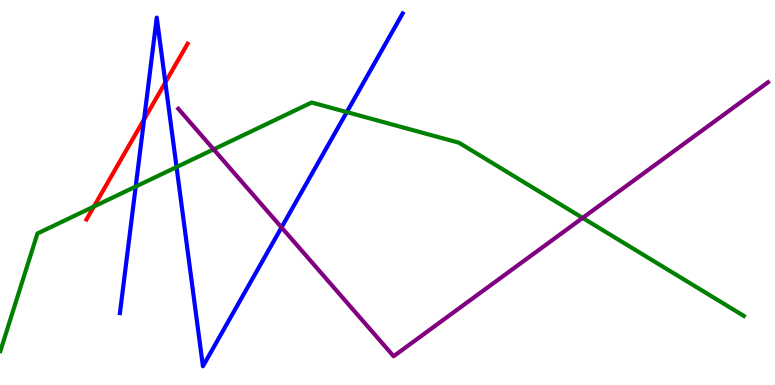[{'lines': ['blue', 'red'], 'intersections': [{'x': 1.86, 'y': 6.9}, {'x': 2.13, 'y': 7.86}]}, {'lines': ['green', 'red'], 'intersections': [{'x': 1.21, 'y': 4.64}]}, {'lines': ['purple', 'red'], 'intersections': []}, {'lines': ['blue', 'green'], 'intersections': [{'x': 1.75, 'y': 5.15}, {'x': 2.28, 'y': 5.66}, {'x': 4.47, 'y': 7.09}]}, {'lines': ['blue', 'purple'], 'intersections': [{'x': 3.63, 'y': 4.09}]}, {'lines': ['green', 'purple'], 'intersections': [{'x': 2.76, 'y': 6.12}, {'x': 7.52, 'y': 4.34}]}]